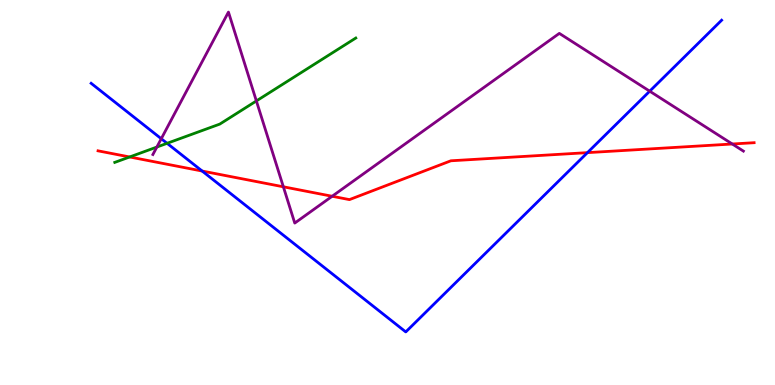[{'lines': ['blue', 'red'], 'intersections': [{'x': 2.61, 'y': 5.56}, {'x': 7.58, 'y': 6.04}]}, {'lines': ['green', 'red'], 'intersections': [{'x': 1.67, 'y': 5.92}]}, {'lines': ['purple', 'red'], 'intersections': [{'x': 3.66, 'y': 5.15}, {'x': 4.29, 'y': 4.9}, {'x': 9.45, 'y': 6.26}]}, {'lines': ['blue', 'green'], 'intersections': [{'x': 2.16, 'y': 6.28}]}, {'lines': ['blue', 'purple'], 'intersections': [{'x': 2.08, 'y': 6.4}, {'x': 8.38, 'y': 7.63}]}, {'lines': ['green', 'purple'], 'intersections': [{'x': 2.02, 'y': 6.18}, {'x': 3.31, 'y': 7.38}]}]